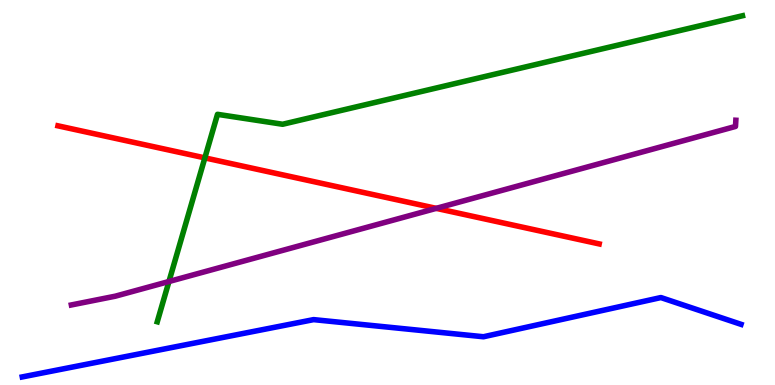[{'lines': ['blue', 'red'], 'intersections': []}, {'lines': ['green', 'red'], 'intersections': [{'x': 2.64, 'y': 5.9}]}, {'lines': ['purple', 'red'], 'intersections': [{'x': 5.63, 'y': 4.59}]}, {'lines': ['blue', 'green'], 'intersections': []}, {'lines': ['blue', 'purple'], 'intersections': []}, {'lines': ['green', 'purple'], 'intersections': [{'x': 2.18, 'y': 2.69}]}]